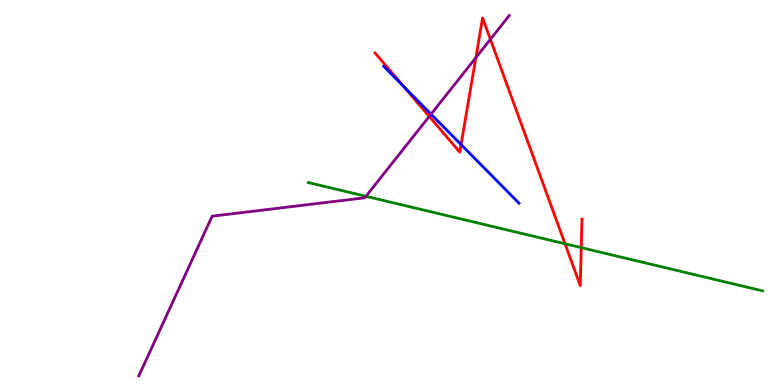[{'lines': ['blue', 'red'], 'intersections': [{'x': 5.21, 'y': 7.75}, {'x': 5.95, 'y': 6.25}]}, {'lines': ['green', 'red'], 'intersections': [{'x': 7.29, 'y': 3.67}, {'x': 7.5, 'y': 3.57}]}, {'lines': ['purple', 'red'], 'intersections': [{'x': 5.54, 'y': 6.98}, {'x': 6.14, 'y': 8.5}, {'x': 6.33, 'y': 8.98}]}, {'lines': ['blue', 'green'], 'intersections': []}, {'lines': ['blue', 'purple'], 'intersections': [{'x': 5.56, 'y': 7.03}]}, {'lines': ['green', 'purple'], 'intersections': [{'x': 4.72, 'y': 4.9}]}]